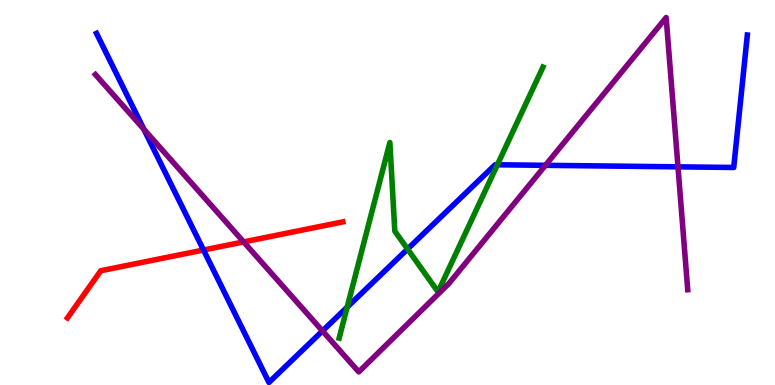[{'lines': ['blue', 'red'], 'intersections': [{'x': 2.63, 'y': 3.51}]}, {'lines': ['green', 'red'], 'intersections': []}, {'lines': ['purple', 'red'], 'intersections': [{'x': 3.14, 'y': 3.72}]}, {'lines': ['blue', 'green'], 'intersections': [{'x': 4.48, 'y': 2.02}, {'x': 5.26, 'y': 3.53}, {'x': 6.42, 'y': 5.72}]}, {'lines': ['blue', 'purple'], 'intersections': [{'x': 1.86, 'y': 6.64}, {'x': 4.16, 'y': 1.4}, {'x': 7.04, 'y': 5.71}, {'x': 8.75, 'y': 5.67}]}, {'lines': ['green', 'purple'], 'intersections': []}]